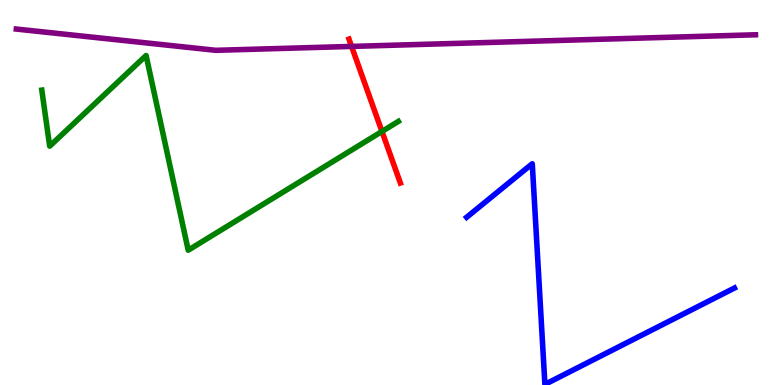[{'lines': ['blue', 'red'], 'intersections': []}, {'lines': ['green', 'red'], 'intersections': [{'x': 4.93, 'y': 6.59}]}, {'lines': ['purple', 'red'], 'intersections': [{'x': 4.54, 'y': 8.79}]}, {'lines': ['blue', 'green'], 'intersections': []}, {'lines': ['blue', 'purple'], 'intersections': []}, {'lines': ['green', 'purple'], 'intersections': []}]